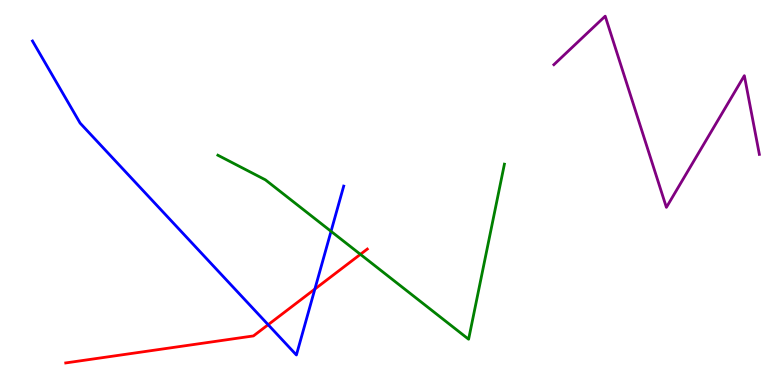[{'lines': ['blue', 'red'], 'intersections': [{'x': 3.46, 'y': 1.57}, {'x': 4.06, 'y': 2.49}]}, {'lines': ['green', 'red'], 'intersections': [{'x': 4.65, 'y': 3.39}]}, {'lines': ['purple', 'red'], 'intersections': []}, {'lines': ['blue', 'green'], 'intersections': [{'x': 4.27, 'y': 3.99}]}, {'lines': ['blue', 'purple'], 'intersections': []}, {'lines': ['green', 'purple'], 'intersections': []}]